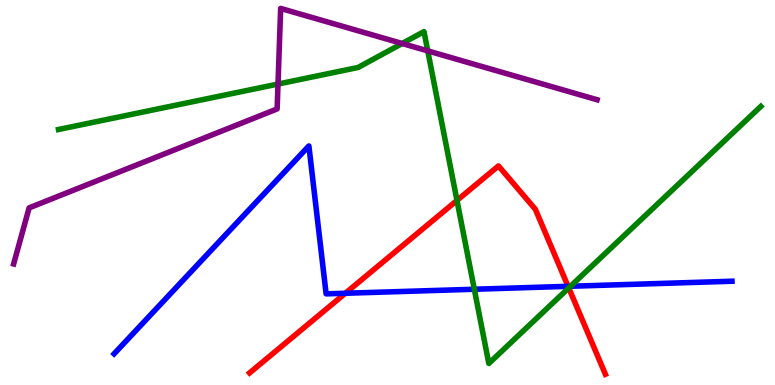[{'lines': ['blue', 'red'], 'intersections': [{'x': 4.46, 'y': 2.38}, {'x': 7.33, 'y': 2.56}]}, {'lines': ['green', 'red'], 'intersections': [{'x': 5.9, 'y': 4.79}, {'x': 7.34, 'y': 2.52}]}, {'lines': ['purple', 'red'], 'intersections': []}, {'lines': ['blue', 'green'], 'intersections': [{'x': 6.12, 'y': 2.49}, {'x': 7.36, 'y': 2.56}]}, {'lines': ['blue', 'purple'], 'intersections': []}, {'lines': ['green', 'purple'], 'intersections': [{'x': 3.59, 'y': 7.82}, {'x': 5.19, 'y': 8.87}, {'x': 5.52, 'y': 8.68}]}]